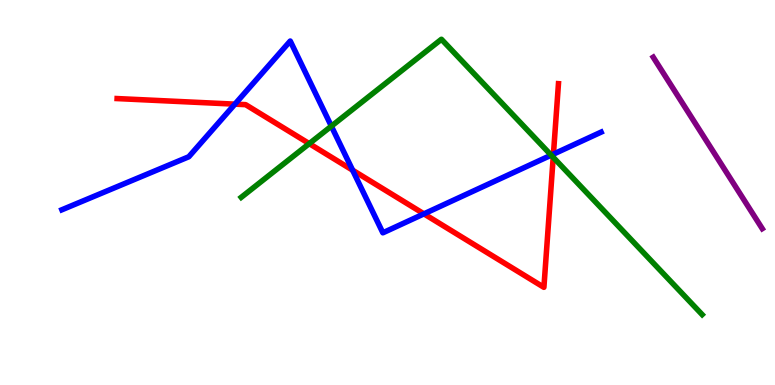[{'lines': ['blue', 'red'], 'intersections': [{'x': 3.03, 'y': 7.29}, {'x': 4.55, 'y': 5.58}, {'x': 5.47, 'y': 4.45}, {'x': 7.14, 'y': 6.0}]}, {'lines': ['green', 'red'], 'intersections': [{'x': 3.99, 'y': 6.27}, {'x': 7.14, 'y': 5.91}]}, {'lines': ['purple', 'red'], 'intersections': []}, {'lines': ['blue', 'green'], 'intersections': [{'x': 4.28, 'y': 6.72}, {'x': 7.11, 'y': 5.97}]}, {'lines': ['blue', 'purple'], 'intersections': []}, {'lines': ['green', 'purple'], 'intersections': []}]